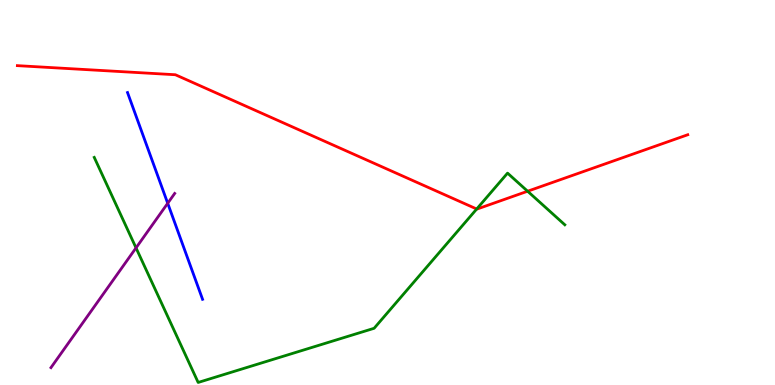[{'lines': ['blue', 'red'], 'intersections': []}, {'lines': ['green', 'red'], 'intersections': [{'x': 6.15, 'y': 4.57}, {'x': 6.81, 'y': 5.03}]}, {'lines': ['purple', 'red'], 'intersections': []}, {'lines': ['blue', 'green'], 'intersections': []}, {'lines': ['blue', 'purple'], 'intersections': [{'x': 2.16, 'y': 4.72}]}, {'lines': ['green', 'purple'], 'intersections': [{'x': 1.76, 'y': 3.56}]}]